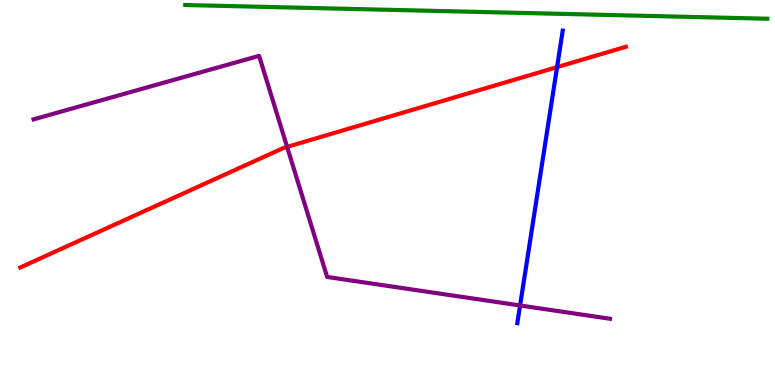[{'lines': ['blue', 'red'], 'intersections': [{'x': 7.19, 'y': 8.26}]}, {'lines': ['green', 'red'], 'intersections': []}, {'lines': ['purple', 'red'], 'intersections': [{'x': 3.7, 'y': 6.19}]}, {'lines': ['blue', 'green'], 'intersections': []}, {'lines': ['blue', 'purple'], 'intersections': [{'x': 6.71, 'y': 2.07}]}, {'lines': ['green', 'purple'], 'intersections': []}]